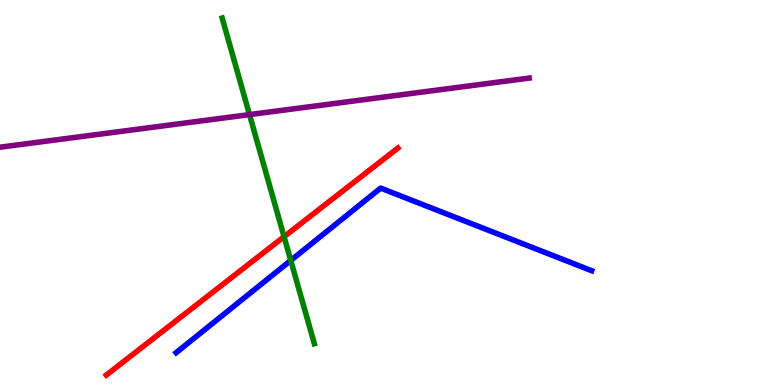[{'lines': ['blue', 'red'], 'intersections': []}, {'lines': ['green', 'red'], 'intersections': [{'x': 3.67, 'y': 3.85}]}, {'lines': ['purple', 'red'], 'intersections': []}, {'lines': ['blue', 'green'], 'intersections': [{'x': 3.75, 'y': 3.24}]}, {'lines': ['blue', 'purple'], 'intersections': []}, {'lines': ['green', 'purple'], 'intersections': [{'x': 3.22, 'y': 7.02}]}]